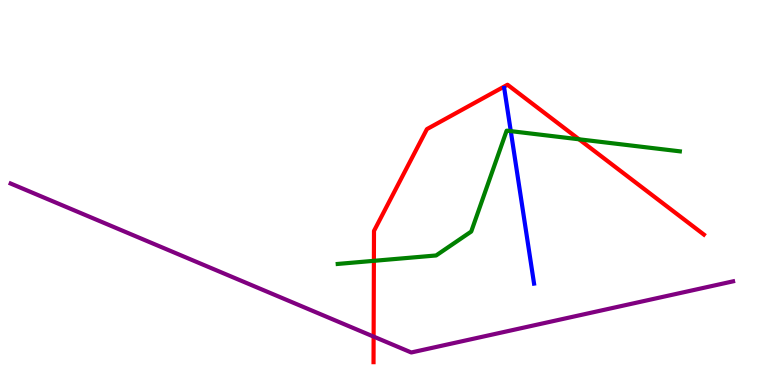[{'lines': ['blue', 'red'], 'intersections': []}, {'lines': ['green', 'red'], 'intersections': [{'x': 4.82, 'y': 3.23}, {'x': 7.47, 'y': 6.38}]}, {'lines': ['purple', 'red'], 'intersections': [{'x': 4.82, 'y': 1.26}]}, {'lines': ['blue', 'green'], 'intersections': [{'x': 6.59, 'y': 6.59}]}, {'lines': ['blue', 'purple'], 'intersections': []}, {'lines': ['green', 'purple'], 'intersections': []}]